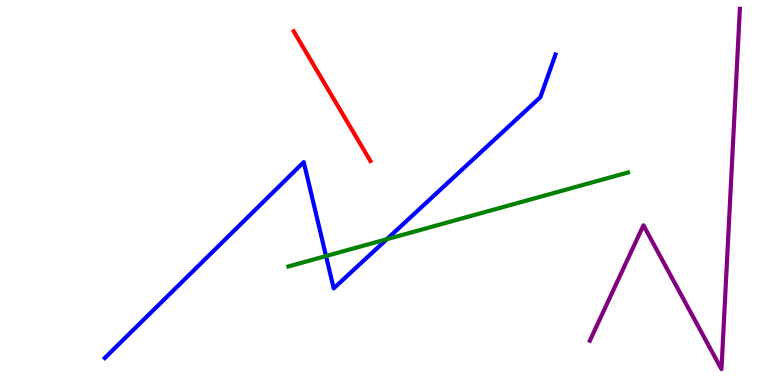[{'lines': ['blue', 'red'], 'intersections': []}, {'lines': ['green', 'red'], 'intersections': []}, {'lines': ['purple', 'red'], 'intersections': []}, {'lines': ['blue', 'green'], 'intersections': [{'x': 4.21, 'y': 3.35}, {'x': 4.99, 'y': 3.79}]}, {'lines': ['blue', 'purple'], 'intersections': []}, {'lines': ['green', 'purple'], 'intersections': []}]